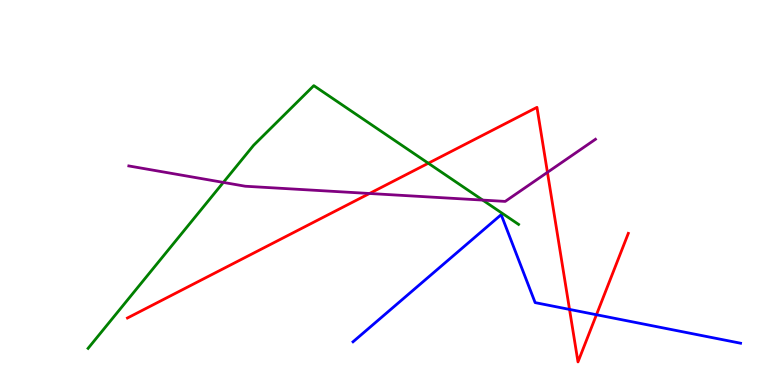[{'lines': ['blue', 'red'], 'intersections': [{'x': 7.35, 'y': 1.96}, {'x': 7.7, 'y': 1.83}]}, {'lines': ['green', 'red'], 'intersections': [{'x': 5.53, 'y': 5.76}]}, {'lines': ['purple', 'red'], 'intersections': [{'x': 4.77, 'y': 4.97}, {'x': 7.06, 'y': 5.52}]}, {'lines': ['blue', 'green'], 'intersections': []}, {'lines': ['blue', 'purple'], 'intersections': []}, {'lines': ['green', 'purple'], 'intersections': [{'x': 2.88, 'y': 5.26}, {'x': 6.23, 'y': 4.8}]}]